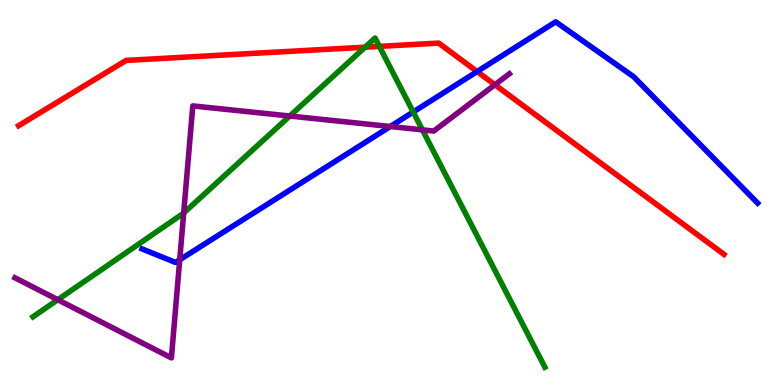[{'lines': ['blue', 'red'], 'intersections': [{'x': 6.16, 'y': 8.14}]}, {'lines': ['green', 'red'], 'intersections': [{'x': 4.71, 'y': 8.77}, {'x': 4.89, 'y': 8.8}]}, {'lines': ['purple', 'red'], 'intersections': [{'x': 6.39, 'y': 7.8}]}, {'lines': ['blue', 'green'], 'intersections': [{'x': 5.33, 'y': 7.09}]}, {'lines': ['blue', 'purple'], 'intersections': [{'x': 2.32, 'y': 3.25}, {'x': 5.04, 'y': 6.71}]}, {'lines': ['green', 'purple'], 'intersections': [{'x': 0.746, 'y': 2.21}, {'x': 2.37, 'y': 4.47}, {'x': 3.74, 'y': 6.99}, {'x': 5.45, 'y': 6.63}]}]